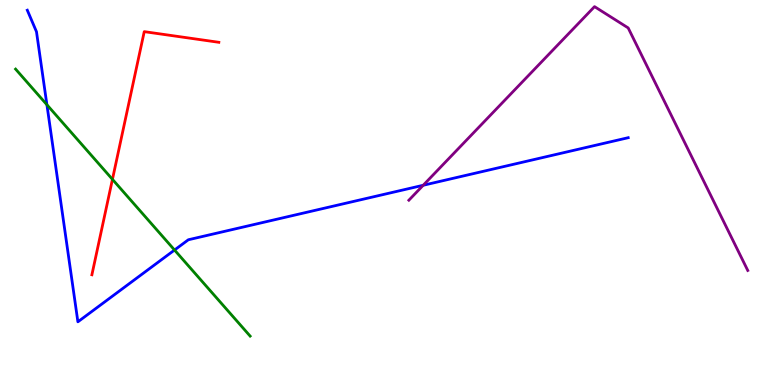[{'lines': ['blue', 'red'], 'intersections': []}, {'lines': ['green', 'red'], 'intersections': [{'x': 1.45, 'y': 5.34}]}, {'lines': ['purple', 'red'], 'intersections': []}, {'lines': ['blue', 'green'], 'intersections': [{'x': 0.605, 'y': 7.28}, {'x': 2.25, 'y': 3.51}]}, {'lines': ['blue', 'purple'], 'intersections': [{'x': 5.46, 'y': 5.19}]}, {'lines': ['green', 'purple'], 'intersections': []}]